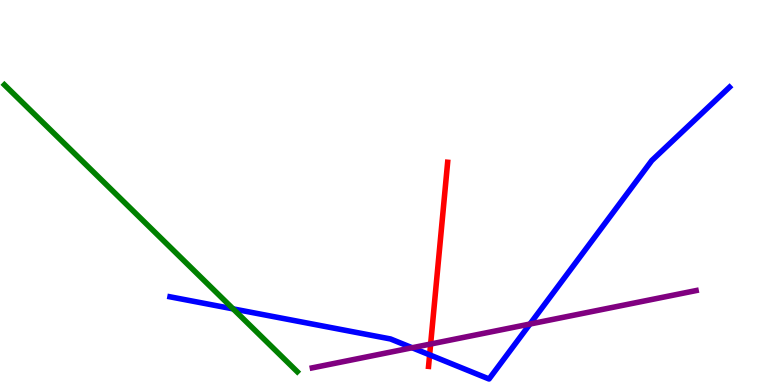[{'lines': ['blue', 'red'], 'intersections': [{'x': 5.54, 'y': 0.783}]}, {'lines': ['green', 'red'], 'intersections': []}, {'lines': ['purple', 'red'], 'intersections': [{'x': 5.56, 'y': 1.06}]}, {'lines': ['blue', 'green'], 'intersections': [{'x': 3.01, 'y': 1.98}]}, {'lines': ['blue', 'purple'], 'intersections': [{'x': 5.32, 'y': 0.967}, {'x': 6.84, 'y': 1.58}]}, {'lines': ['green', 'purple'], 'intersections': []}]